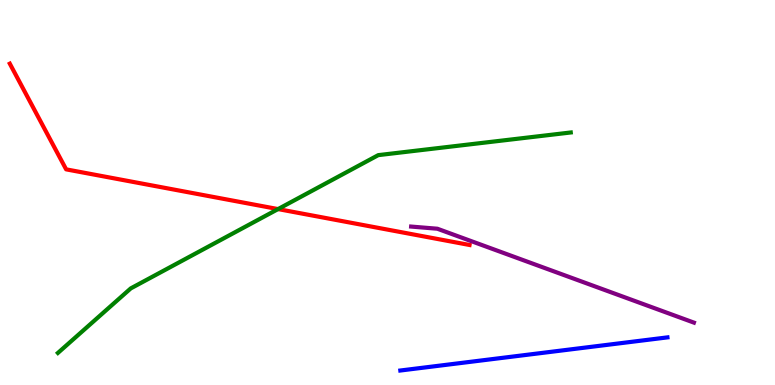[{'lines': ['blue', 'red'], 'intersections': []}, {'lines': ['green', 'red'], 'intersections': [{'x': 3.59, 'y': 4.57}]}, {'lines': ['purple', 'red'], 'intersections': []}, {'lines': ['blue', 'green'], 'intersections': []}, {'lines': ['blue', 'purple'], 'intersections': []}, {'lines': ['green', 'purple'], 'intersections': []}]